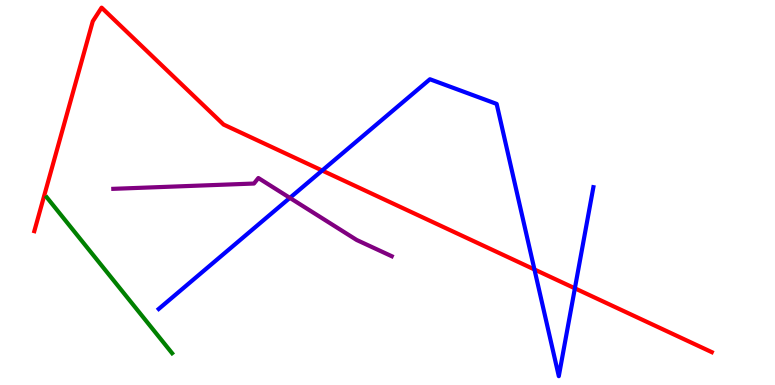[{'lines': ['blue', 'red'], 'intersections': [{'x': 4.16, 'y': 5.57}, {'x': 6.9, 'y': 3.0}, {'x': 7.42, 'y': 2.51}]}, {'lines': ['green', 'red'], 'intersections': []}, {'lines': ['purple', 'red'], 'intersections': []}, {'lines': ['blue', 'green'], 'intersections': []}, {'lines': ['blue', 'purple'], 'intersections': [{'x': 3.74, 'y': 4.86}]}, {'lines': ['green', 'purple'], 'intersections': []}]